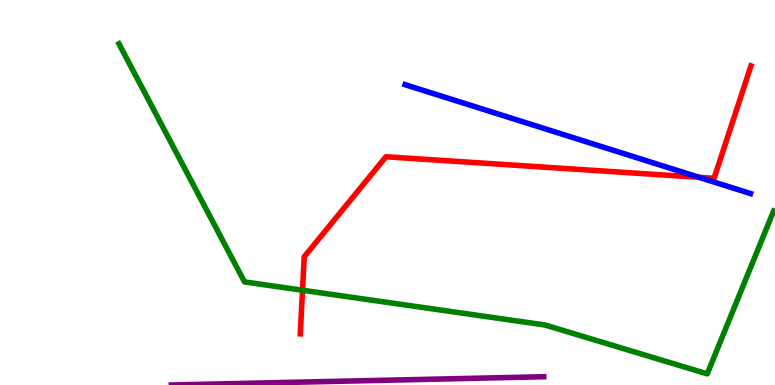[{'lines': ['blue', 'red'], 'intersections': [{'x': 9.02, 'y': 5.39}]}, {'lines': ['green', 'red'], 'intersections': [{'x': 3.9, 'y': 2.46}]}, {'lines': ['purple', 'red'], 'intersections': []}, {'lines': ['blue', 'green'], 'intersections': []}, {'lines': ['blue', 'purple'], 'intersections': []}, {'lines': ['green', 'purple'], 'intersections': []}]